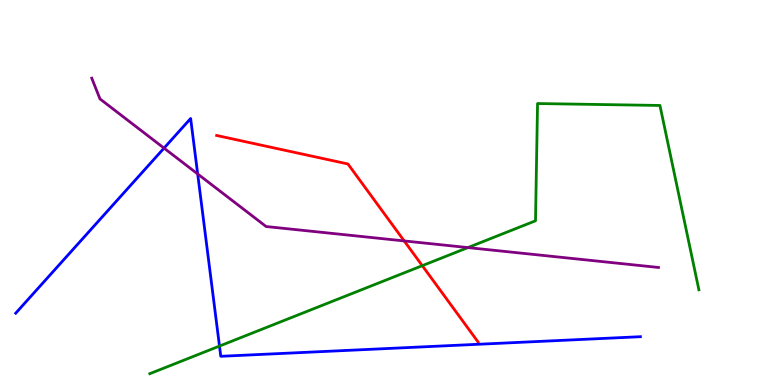[{'lines': ['blue', 'red'], 'intersections': []}, {'lines': ['green', 'red'], 'intersections': [{'x': 5.45, 'y': 3.1}]}, {'lines': ['purple', 'red'], 'intersections': [{'x': 5.22, 'y': 3.74}]}, {'lines': ['blue', 'green'], 'intersections': [{'x': 2.83, 'y': 1.01}]}, {'lines': ['blue', 'purple'], 'intersections': [{'x': 2.12, 'y': 6.15}, {'x': 2.55, 'y': 5.48}]}, {'lines': ['green', 'purple'], 'intersections': [{'x': 6.04, 'y': 3.57}]}]